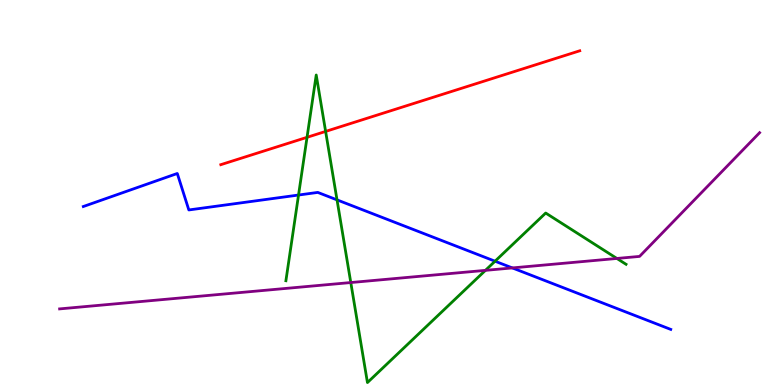[{'lines': ['blue', 'red'], 'intersections': []}, {'lines': ['green', 'red'], 'intersections': [{'x': 3.96, 'y': 6.43}, {'x': 4.2, 'y': 6.59}]}, {'lines': ['purple', 'red'], 'intersections': []}, {'lines': ['blue', 'green'], 'intersections': [{'x': 3.85, 'y': 4.93}, {'x': 4.35, 'y': 4.81}, {'x': 6.39, 'y': 3.22}]}, {'lines': ['blue', 'purple'], 'intersections': [{'x': 6.61, 'y': 3.04}]}, {'lines': ['green', 'purple'], 'intersections': [{'x': 4.53, 'y': 2.66}, {'x': 6.26, 'y': 2.98}, {'x': 7.96, 'y': 3.29}]}]